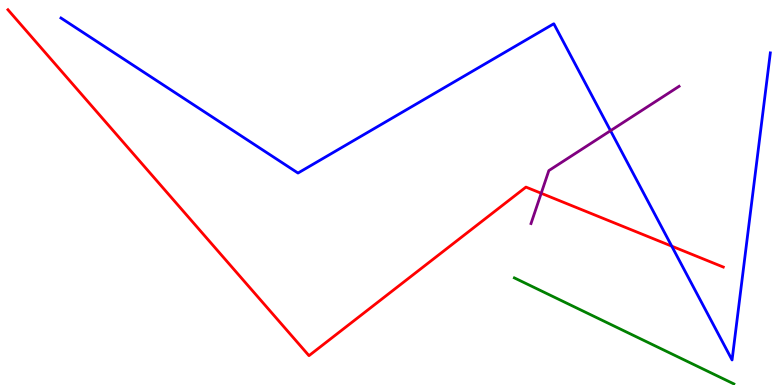[{'lines': ['blue', 'red'], 'intersections': [{'x': 8.67, 'y': 3.61}]}, {'lines': ['green', 'red'], 'intersections': []}, {'lines': ['purple', 'red'], 'intersections': [{'x': 6.98, 'y': 4.98}]}, {'lines': ['blue', 'green'], 'intersections': []}, {'lines': ['blue', 'purple'], 'intersections': [{'x': 7.88, 'y': 6.61}]}, {'lines': ['green', 'purple'], 'intersections': []}]